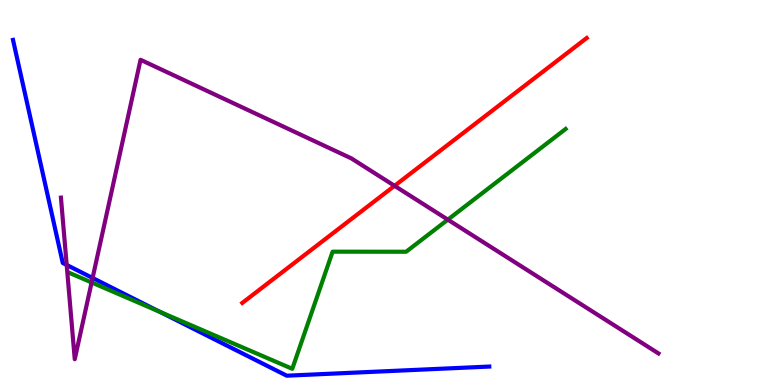[{'lines': ['blue', 'red'], 'intersections': []}, {'lines': ['green', 'red'], 'intersections': []}, {'lines': ['purple', 'red'], 'intersections': [{'x': 5.09, 'y': 5.17}]}, {'lines': ['blue', 'green'], 'intersections': [{'x': 2.06, 'y': 1.9}]}, {'lines': ['blue', 'purple'], 'intersections': [{'x': 0.86, 'y': 3.12}, {'x': 1.19, 'y': 2.78}]}, {'lines': ['green', 'purple'], 'intersections': [{'x': 1.18, 'y': 2.66}, {'x': 5.78, 'y': 4.29}]}]